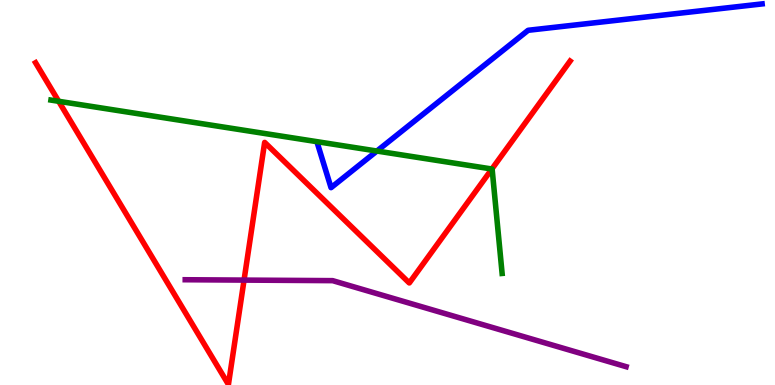[{'lines': ['blue', 'red'], 'intersections': []}, {'lines': ['green', 'red'], 'intersections': [{'x': 0.757, 'y': 7.37}, {'x': 6.35, 'y': 5.61}]}, {'lines': ['purple', 'red'], 'intersections': [{'x': 3.15, 'y': 2.72}]}, {'lines': ['blue', 'green'], 'intersections': [{'x': 4.86, 'y': 6.08}]}, {'lines': ['blue', 'purple'], 'intersections': []}, {'lines': ['green', 'purple'], 'intersections': []}]